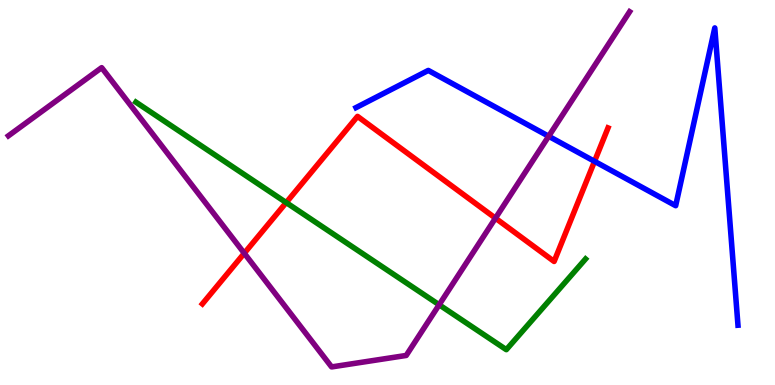[{'lines': ['blue', 'red'], 'intersections': [{'x': 7.67, 'y': 5.81}]}, {'lines': ['green', 'red'], 'intersections': [{'x': 3.69, 'y': 4.74}]}, {'lines': ['purple', 'red'], 'intersections': [{'x': 3.15, 'y': 3.42}, {'x': 6.39, 'y': 4.33}]}, {'lines': ['blue', 'green'], 'intersections': []}, {'lines': ['blue', 'purple'], 'intersections': [{'x': 7.08, 'y': 6.46}]}, {'lines': ['green', 'purple'], 'intersections': [{'x': 5.67, 'y': 2.08}]}]